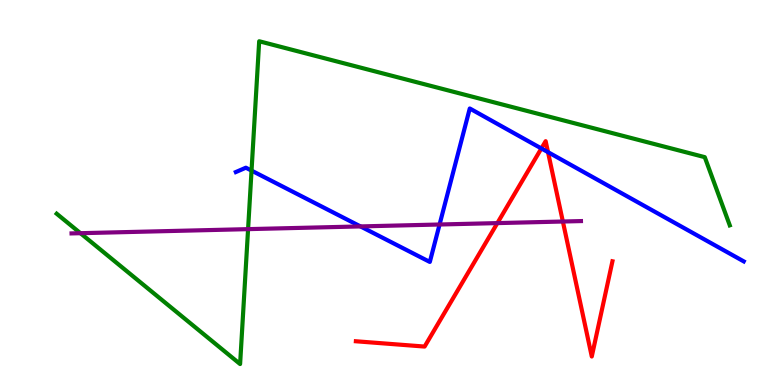[{'lines': ['blue', 'red'], 'intersections': [{'x': 6.99, 'y': 6.14}, {'x': 7.07, 'y': 6.05}]}, {'lines': ['green', 'red'], 'intersections': []}, {'lines': ['purple', 'red'], 'intersections': [{'x': 6.42, 'y': 4.21}, {'x': 7.26, 'y': 4.25}]}, {'lines': ['blue', 'green'], 'intersections': [{'x': 3.25, 'y': 5.57}]}, {'lines': ['blue', 'purple'], 'intersections': [{'x': 4.65, 'y': 4.12}, {'x': 5.67, 'y': 4.17}]}, {'lines': ['green', 'purple'], 'intersections': [{'x': 1.04, 'y': 3.94}, {'x': 3.2, 'y': 4.05}]}]